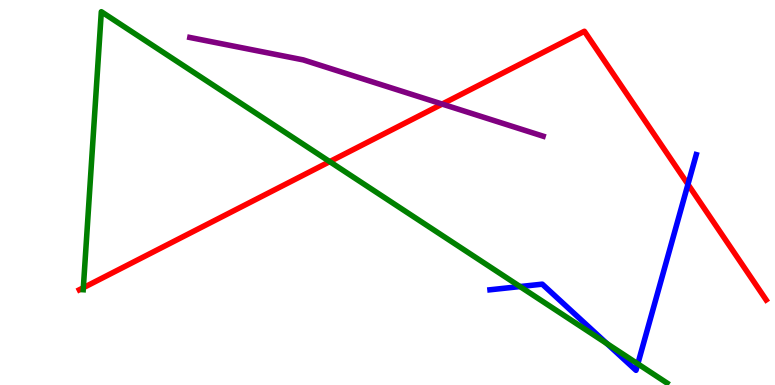[{'lines': ['blue', 'red'], 'intersections': [{'x': 8.88, 'y': 5.21}]}, {'lines': ['green', 'red'], 'intersections': [{'x': 1.08, 'y': 2.53}, {'x': 4.25, 'y': 5.8}]}, {'lines': ['purple', 'red'], 'intersections': [{'x': 5.71, 'y': 7.3}]}, {'lines': ['blue', 'green'], 'intersections': [{'x': 6.71, 'y': 2.56}, {'x': 7.83, 'y': 1.08}, {'x': 8.23, 'y': 0.549}]}, {'lines': ['blue', 'purple'], 'intersections': []}, {'lines': ['green', 'purple'], 'intersections': []}]